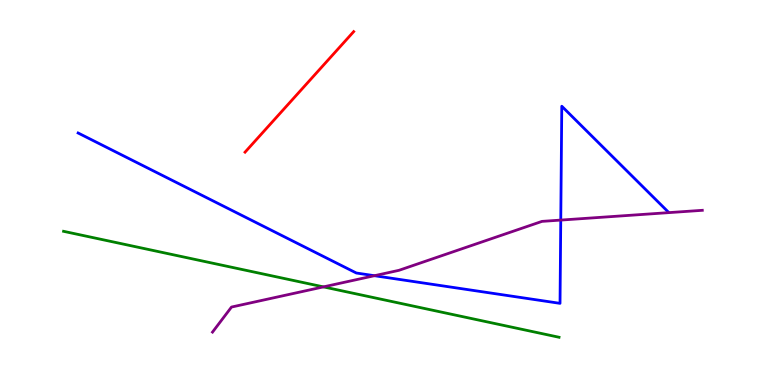[{'lines': ['blue', 'red'], 'intersections': []}, {'lines': ['green', 'red'], 'intersections': []}, {'lines': ['purple', 'red'], 'intersections': []}, {'lines': ['blue', 'green'], 'intersections': []}, {'lines': ['blue', 'purple'], 'intersections': [{'x': 4.83, 'y': 2.84}, {'x': 7.24, 'y': 4.28}]}, {'lines': ['green', 'purple'], 'intersections': [{'x': 4.17, 'y': 2.55}]}]